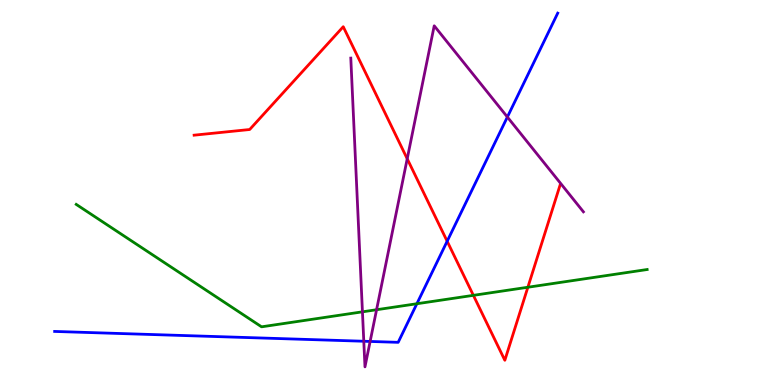[{'lines': ['blue', 'red'], 'intersections': [{'x': 5.77, 'y': 3.73}]}, {'lines': ['green', 'red'], 'intersections': [{'x': 6.11, 'y': 2.33}, {'x': 6.81, 'y': 2.54}]}, {'lines': ['purple', 'red'], 'intersections': [{'x': 5.25, 'y': 5.88}]}, {'lines': ['blue', 'green'], 'intersections': [{'x': 5.38, 'y': 2.11}]}, {'lines': ['blue', 'purple'], 'intersections': [{'x': 4.69, 'y': 1.14}, {'x': 4.78, 'y': 1.13}, {'x': 6.55, 'y': 6.96}]}, {'lines': ['green', 'purple'], 'intersections': [{'x': 4.68, 'y': 1.9}, {'x': 4.86, 'y': 1.96}]}]